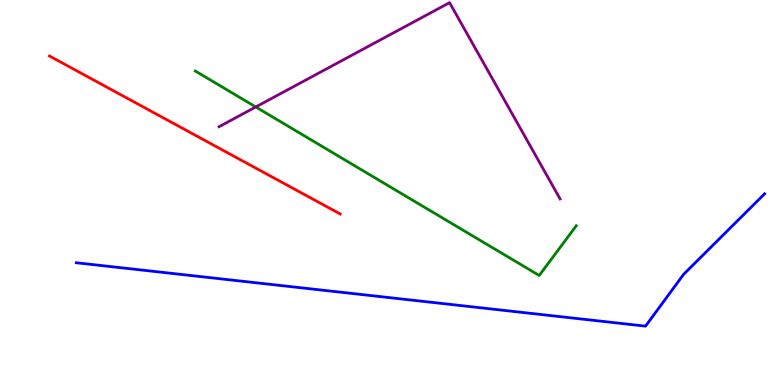[{'lines': ['blue', 'red'], 'intersections': []}, {'lines': ['green', 'red'], 'intersections': []}, {'lines': ['purple', 'red'], 'intersections': []}, {'lines': ['blue', 'green'], 'intersections': []}, {'lines': ['blue', 'purple'], 'intersections': []}, {'lines': ['green', 'purple'], 'intersections': [{'x': 3.3, 'y': 7.22}]}]